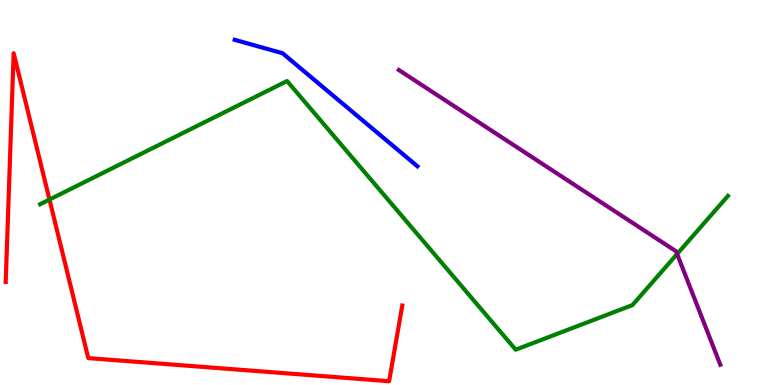[{'lines': ['blue', 'red'], 'intersections': []}, {'lines': ['green', 'red'], 'intersections': [{'x': 0.638, 'y': 4.82}]}, {'lines': ['purple', 'red'], 'intersections': []}, {'lines': ['blue', 'green'], 'intersections': []}, {'lines': ['blue', 'purple'], 'intersections': []}, {'lines': ['green', 'purple'], 'intersections': [{'x': 8.74, 'y': 3.4}]}]